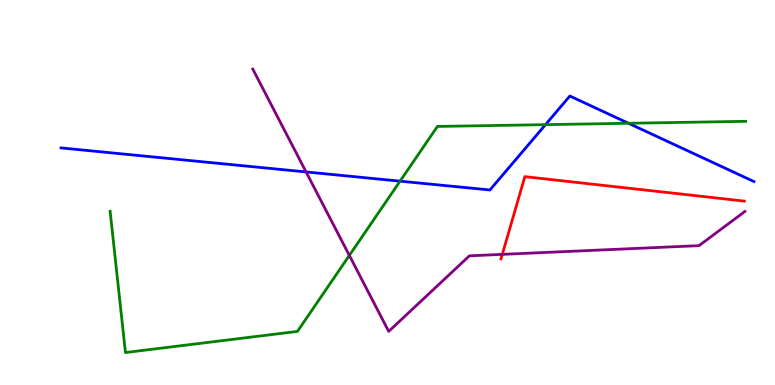[{'lines': ['blue', 'red'], 'intersections': []}, {'lines': ['green', 'red'], 'intersections': []}, {'lines': ['purple', 'red'], 'intersections': [{'x': 6.48, 'y': 3.39}]}, {'lines': ['blue', 'green'], 'intersections': [{'x': 5.16, 'y': 5.29}, {'x': 7.04, 'y': 6.76}, {'x': 8.11, 'y': 6.8}]}, {'lines': ['blue', 'purple'], 'intersections': [{'x': 3.95, 'y': 5.53}]}, {'lines': ['green', 'purple'], 'intersections': [{'x': 4.51, 'y': 3.37}]}]